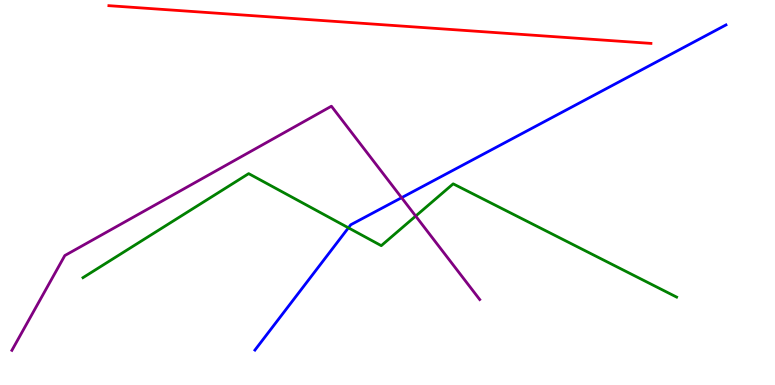[{'lines': ['blue', 'red'], 'intersections': []}, {'lines': ['green', 'red'], 'intersections': []}, {'lines': ['purple', 'red'], 'intersections': []}, {'lines': ['blue', 'green'], 'intersections': [{'x': 4.5, 'y': 4.08}]}, {'lines': ['blue', 'purple'], 'intersections': [{'x': 5.18, 'y': 4.87}]}, {'lines': ['green', 'purple'], 'intersections': [{'x': 5.36, 'y': 4.39}]}]